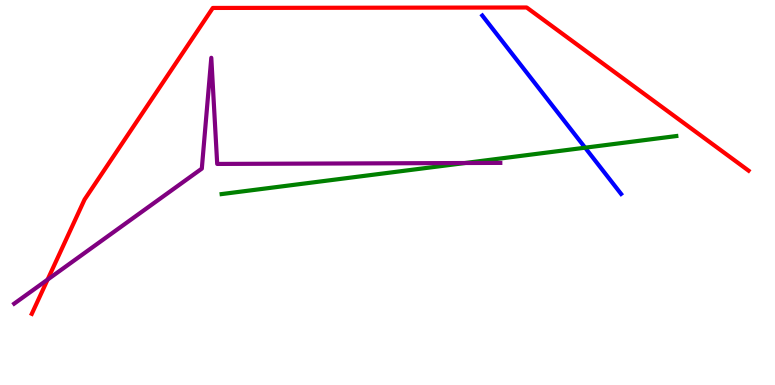[{'lines': ['blue', 'red'], 'intersections': []}, {'lines': ['green', 'red'], 'intersections': []}, {'lines': ['purple', 'red'], 'intersections': [{'x': 0.614, 'y': 2.74}]}, {'lines': ['blue', 'green'], 'intersections': [{'x': 7.55, 'y': 6.16}]}, {'lines': ['blue', 'purple'], 'intersections': []}, {'lines': ['green', 'purple'], 'intersections': [{'x': 6.0, 'y': 5.77}]}]